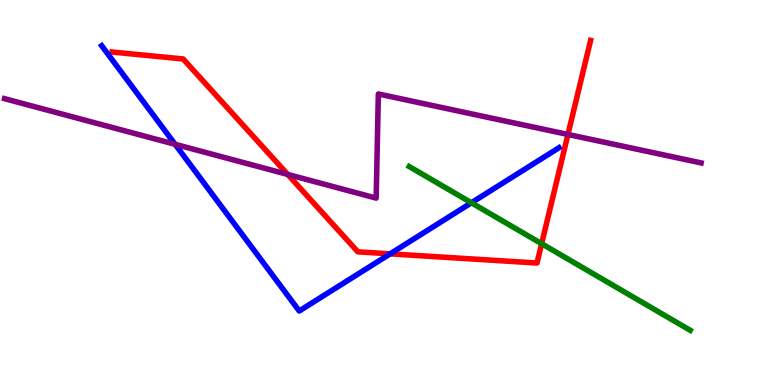[{'lines': ['blue', 'red'], 'intersections': [{'x': 5.03, 'y': 3.41}]}, {'lines': ['green', 'red'], 'intersections': [{'x': 6.99, 'y': 3.67}]}, {'lines': ['purple', 'red'], 'intersections': [{'x': 3.71, 'y': 5.47}, {'x': 7.33, 'y': 6.51}]}, {'lines': ['blue', 'green'], 'intersections': [{'x': 6.08, 'y': 4.73}]}, {'lines': ['blue', 'purple'], 'intersections': [{'x': 2.26, 'y': 6.25}]}, {'lines': ['green', 'purple'], 'intersections': []}]